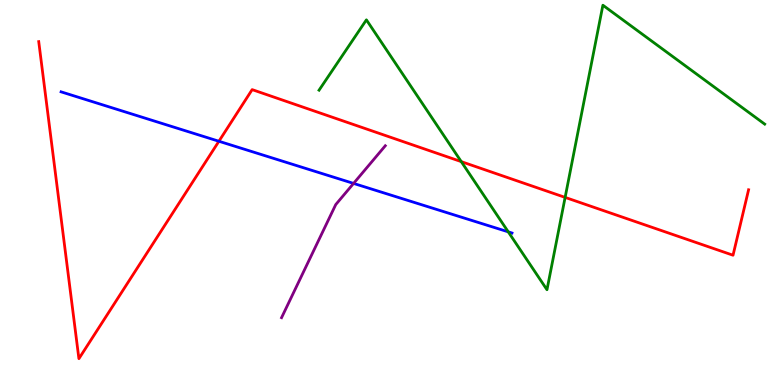[{'lines': ['blue', 'red'], 'intersections': [{'x': 2.82, 'y': 6.33}]}, {'lines': ['green', 'red'], 'intersections': [{'x': 5.95, 'y': 5.8}, {'x': 7.29, 'y': 4.87}]}, {'lines': ['purple', 'red'], 'intersections': []}, {'lines': ['blue', 'green'], 'intersections': [{'x': 6.56, 'y': 3.98}]}, {'lines': ['blue', 'purple'], 'intersections': [{'x': 4.56, 'y': 5.24}]}, {'lines': ['green', 'purple'], 'intersections': []}]